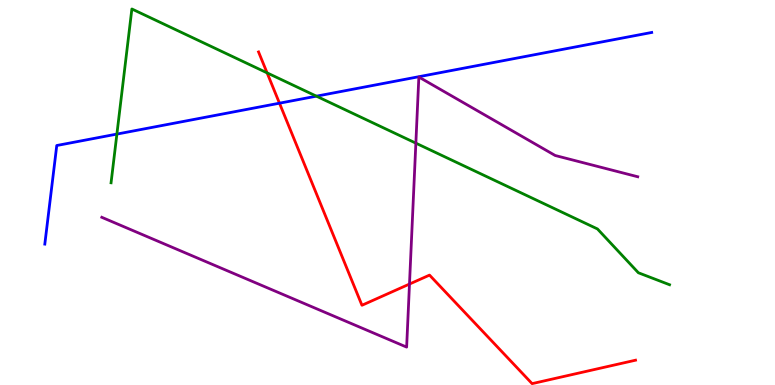[{'lines': ['blue', 'red'], 'intersections': [{'x': 3.61, 'y': 7.32}]}, {'lines': ['green', 'red'], 'intersections': [{'x': 3.45, 'y': 8.11}]}, {'lines': ['purple', 'red'], 'intersections': [{'x': 5.28, 'y': 2.62}]}, {'lines': ['blue', 'green'], 'intersections': [{'x': 1.51, 'y': 6.52}, {'x': 4.08, 'y': 7.5}]}, {'lines': ['blue', 'purple'], 'intersections': []}, {'lines': ['green', 'purple'], 'intersections': [{'x': 5.37, 'y': 6.28}]}]